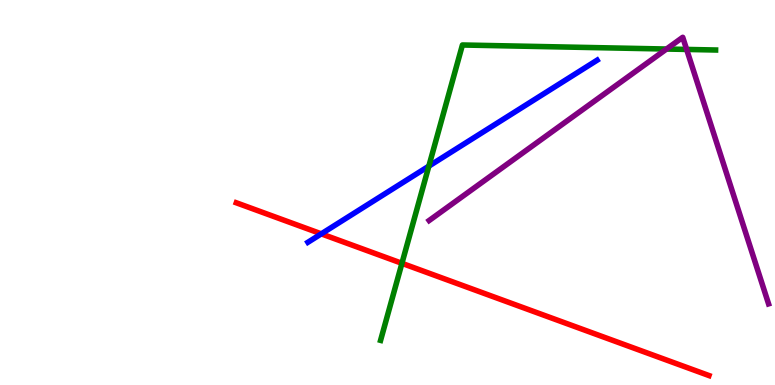[{'lines': ['blue', 'red'], 'intersections': [{'x': 4.15, 'y': 3.93}]}, {'lines': ['green', 'red'], 'intersections': [{'x': 5.19, 'y': 3.16}]}, {'lines': ['purple', 'red'], 'intersections': []}, {'lines': ['blue', 'green'], 'intersections': [{'x': 5.53, 'y': 5.68}]}, {'lines': ['blue', 'purple'], 'intersections': []}, {'lines': ['green', 'purple'], 'intersections': [{'x': 8.6, 'y': 8.73}, {'x': 8.86, 'y': 8.72}]}]